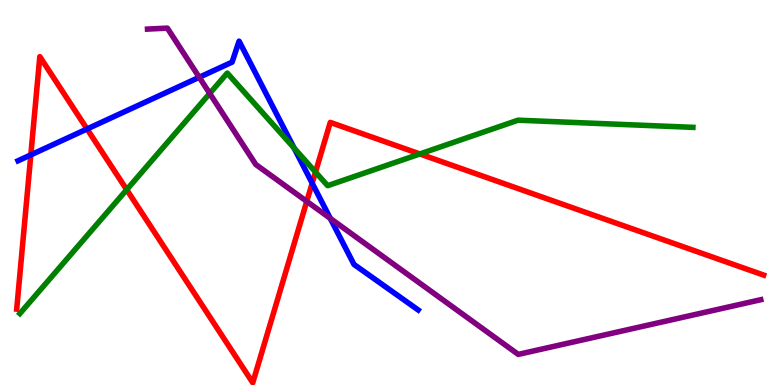[{'lines': ['blue', 'red'], 'intersections': [{'x': 0.398, 'y': 5.98}, {'x': 1.12, 'y': 6.65}, {'x': 4.03, 'y': 5.24}]}, {'lines': ['green', 'red'], 'intersections': [{'x': 1.63, 'y': 5.07}, {'x': 4.07, 'y': 5.53}, {'x': 5.42, 'y': 6.0}]}, {'lines': ['purple', 'red'], 'intersections': [{'x': 3.96, 'y': 4.77}]}, {'lines': ['blue', 'green'], 'intersections': [{'x': 3.79, 'y': 6.15}]}, {'lines': ['blue', 'purple'], 'intersections': [{'x': 2.57, 'y': 7.99}, {'x': 4.26, 'y': 4.33}]}, {'lines': ['green', 'purple'], 'intersections': [{'x': 2.71, 'y': 7.57}]}]